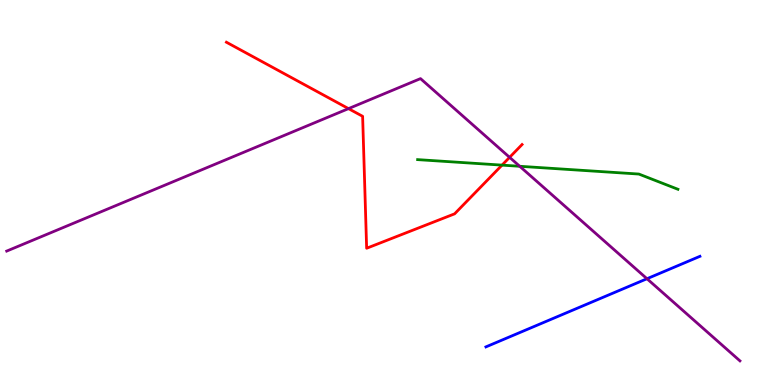[{'lines': ['blue', 'red'], 'intersections': []}, {'lines': ['green', 'red'], 'intersections': [{'x': 6.48, 'y': 5.71}]}, {'lines': ['purple', 'red'], 'intersections': [{'x': 4.5, 'y': 7.18}, {'x': 6.58, 'y': 5.91}]}, {'lines': ['blue', 'green'], 'intersections': []}, {'lines': ['blue', 'purple'], 'intersections': [{'x': 8.35, 'y': 2.76}]}, {'lines': ['green', 'purple'], 'intersections': [{'x': 6.71, 'y': 5.68}]}]